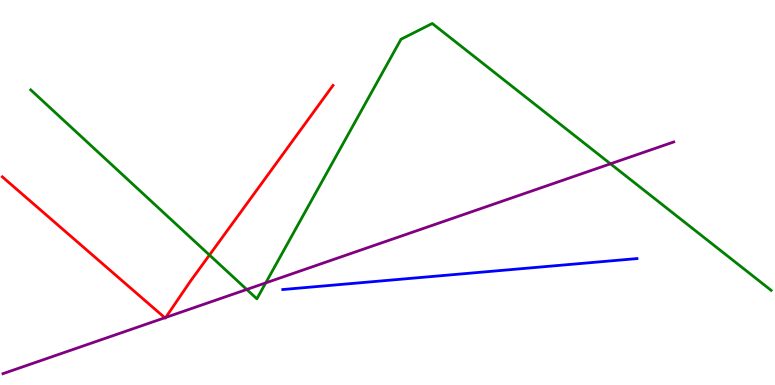[{'lines': ['blue', 'red'], 'intersections': []}, {'lines': ['green', 'red'], 'intersections': [{'x': 2.7, 'y': 3.38}]}, {'lines': ['purple', 'red'], 'intersections': [{'x': 2.13, 'y': 1.75}, {'x': 2.14, 'y': 1.75}]}, {'lines': ['blue', 'green'], 'intersections': []}, {'lines': ['blue', 'purple'], 'intersections': []}, {'lines': ['green', 'purple'], 'intersections': [{'x': 3.18, 'y': 2.48}, {'x': 3.43, 'y': 2.65}, {'x': 7.88, 'y': 5.75}]}]